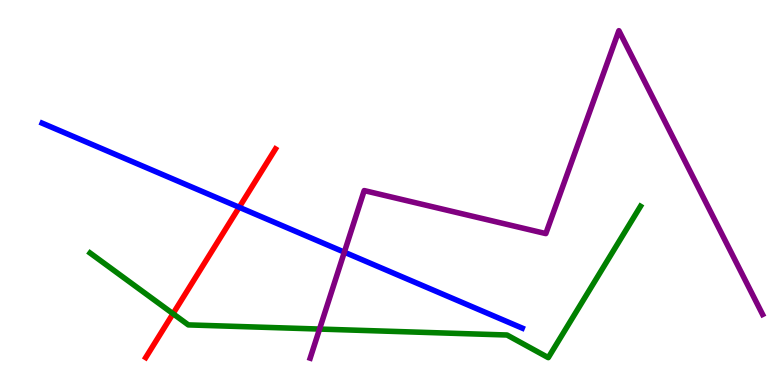[{'lines': ['blue', 'red'], 'intersections': [{'x': 3.09, 'y': 4.62}]}, {'lines': ['green', 'red'], 'intersections': [{'x': 2.23, 'y': 1.85}]}, {'lines': ['purple', 'red'], 'intersections': []}, {'lines': ['blue', 'green'], 'intersections': []}, {'lines': ['blue', 'purple'], 'intersections': [{'x': 4.44, 'y': 3.45}]}, {'lines': ['green', 'purple'], 'intersections': [{'x': 4.12, 'y': 1.45}]}]